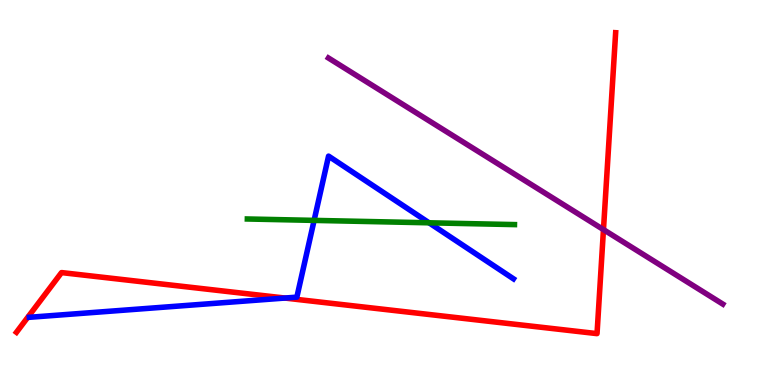[{'lines': ['blue', 'red'], 'intersections': [{'x': 3.68, 'y': 2.26}]}, {'lines': ['green', 'red'], 'intersections': []}, {'lines': ['purple', 'red'], 'intersections': [{'x': 7.79, 'y': 4.04}]}, {'lines': ['blue', 'green'], 'intersections': [{'x': 4.05, 'y': 4.28}, {'x': 5.54, 'y': 4.21}]}, {'lines': ['blue', 'purple'], 'intersections': []}, {'lines': ['green', 'purple'], 'intersections': []}]